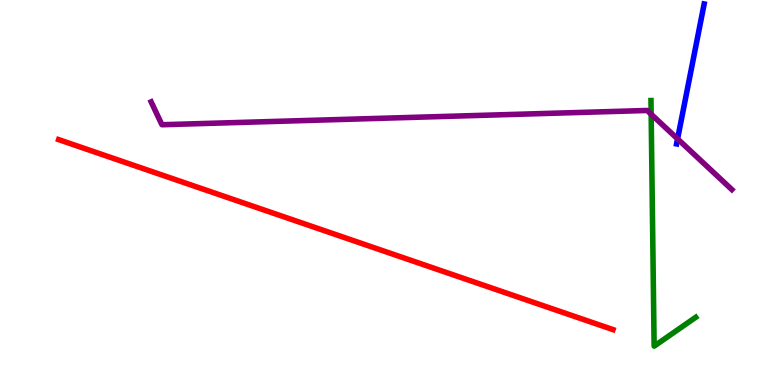[{'lines': ['blue', 'red'], 'intersections': []}, {'lines': ['green', 'red'], 'intersections': []}, {'lines': ['purple', 'red'], 'intersections': []}, {'lines': ['blue', 'green'], 'intersections': []}, {'lines': ['blue', 'purple'], 'intersections': [{'x': 8.74, 'y': 6.39}]}, {'lines': ['green', 'purple'], 'intersections': [{'x': 8.4, 'y': 7.03}]}]